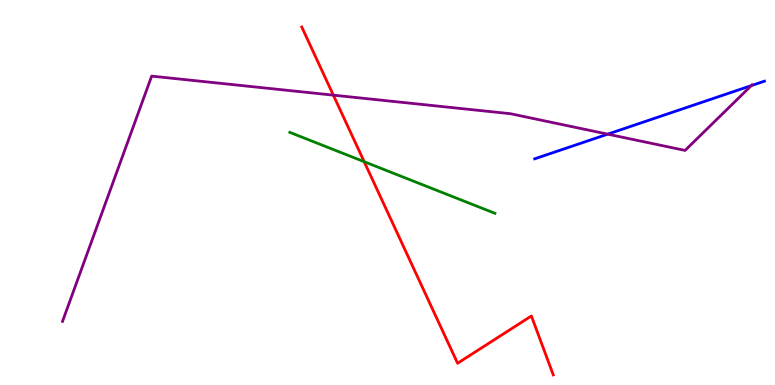[{'lines': ['blue', 'red'], 'intersections': []}, {'lines': ['green', 'red'], 'intersections': [{'x': 4.7, 'y': 5.8}]}, {'lines': ['purple', 'red'], 'intersections': [{'x': 4.3, 'y': 7.53}]}, {'lines': ['blue', 'green'], 'intersections': []}, {'lines': ['blue', 'purple'], 'intersections': [{'x': 7.84, 'y': 6.52}, {'x': 9.69, 'y': 7.78}]}, {'lines': ['green', 'purple'], 'intersections': []}]